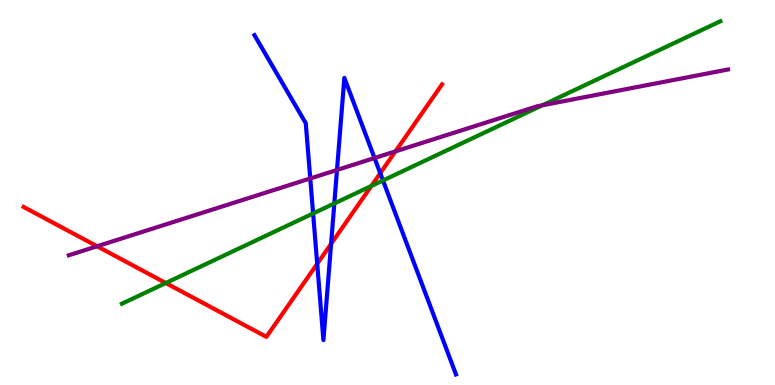[{'lines': ['blue', 'red'], 'intersections': [{'x': 4.09, 'y': 3.15}, {'x': 4.27, 'y': 3.67}, {'x': 4.91, 'y': 5.5}]}, {'lines': ['green', 'red'], 'intersections': [{'x': 2.14, 'y': 2.65}, {'x': 4.79, 'y': 5.17}]}, {'lines': ['purple', 'red'], 'intersections': [{'x': 1.25, 'y': 3.6}, {'x': 5.1, 'y': 6.07}]}, {'lines': ['blue', 'green'], 'intersections': [{'x': 4.04, 'y': 4.46}, {'x': 4.31, 'y': 4.72}, {'x': 4.94, 'y': 5.31}]}, {'lines': ['blue', 'purple'], 'intersections': [{'x': 4.0, 'y': 5.36}, {'x': 4.35, 'y': 5.59}, {'x': 4.83, 'y': 5.9}]}, {'lines': ['green', 'purple'], 'intersections': [{'x': 7.0, 'y': 7.26}]}]